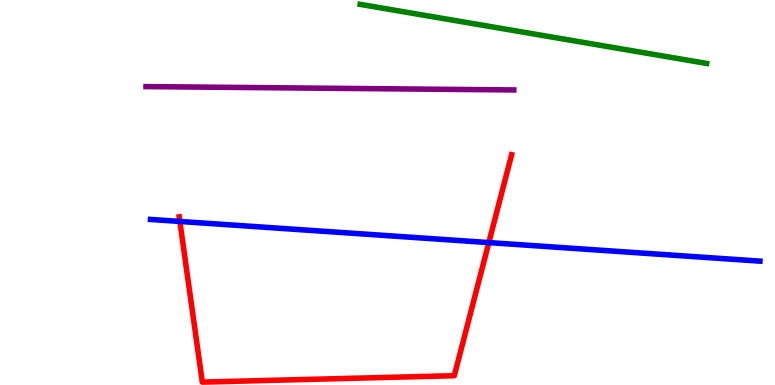[{'lines': ['blue', 'red'], 'intersections': [{'x': 2.32, 'y': 4.25}, {'x': 6.31, 'y': 3.7}]}, {'lines': ['green', 'red'], 'intersections': []}, {'lines': ['purple', 'red'], 'intersections': []}, {'lines': ['blue', 'green'], 'intersections': []}, {'lines': ['blue', 'purple'], 'intersections': []}, {'lines': ['green', 'purple'], 'intersections': []}]